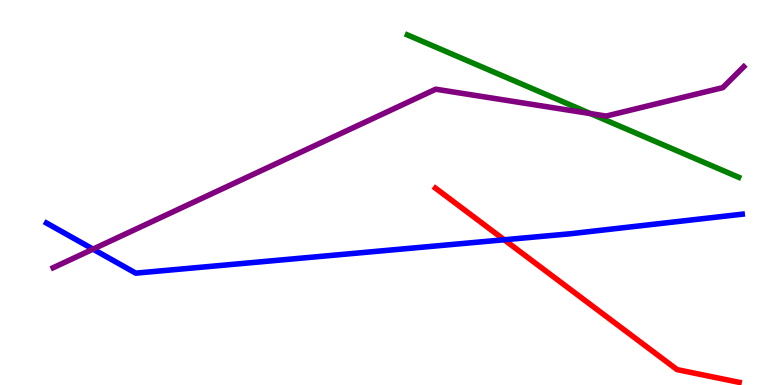[{'lines': ['blue', 'red'], 'intersections': [{'x': 6.51, 'y': 3.77}]}, {'lines': ['green', 'red'], 'intersections': []}, {'lines': ['purple', 'red'], 'intersections': []}, {'lines': ['blue', 'green'], 'intersections': []}, {'lines': ['blue', 'purple'], 'intersections': [{'x': 1.2, 'y': 3.53}]}, {'lines': ['green', 'purple'], 'intersections': [{'x': 7.62, 'y': 7.05}]}]